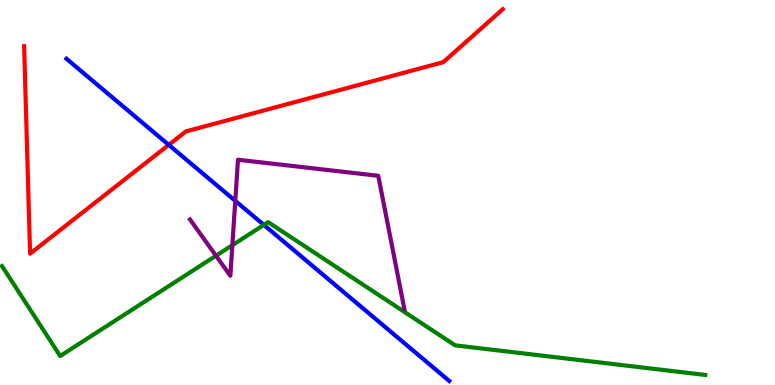[{'lines': ['blue', 'red'], 'intersections': [{'x': 2.18, 'y': 6.24}]}, {'lines': ['green', 'red'], 'intersections': []}, {'lines': ['purple', 'red'], 'intersections': []}, {'lines': ['blue', 'green'], 'intersections': [{'x': 3.4, 'y': 4.16}]}, {'lines': ['blue', 'purple'], 'intersections': [{'x': 3.04, 'y': 4.78}]}, {'lines': ['green', 'purple'], 'intersections': [{'x': 2.79, 'y': 3.36}, {'x': 3.0, 'y': 3.63}]}]